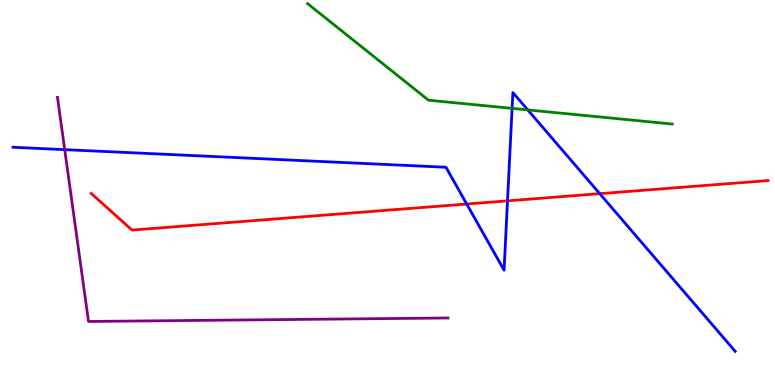[{'lines': ['blue', 'red'], 'intersections': [{'x': 6.02, 'y': 4.7}, {'x': 6.55, 'y': 4.78}, {'x': 7.74, 'y': 4.97}]}, {'lines': ['green', 'red'], 'intersections': []}, {'lines': ['purple', 'red'], 'intersections': []}, {'lines': ['blue', 'green'], 'intersections': [{'x': 6.61, 'y': 7.19}, {'x': 6.81, 'y': 7.15}]}, {'lines': ['blue', 'purple'], 'intersections': [{'x': 0.835, 'y': 6.11}]}, {'lines': ['green', 'purple'], 'intersections': []}]